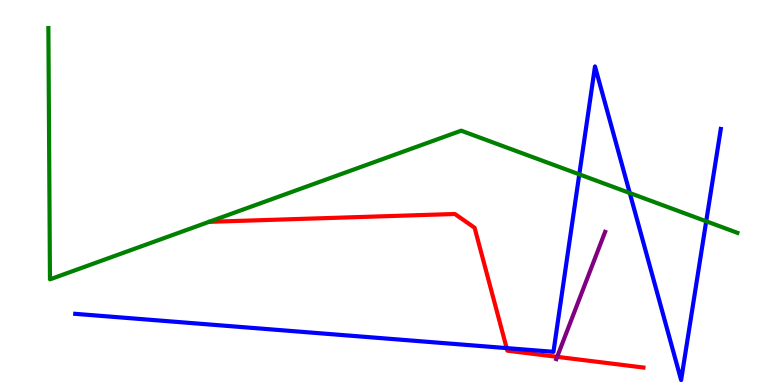[{'lines': ['blue', 'red'], 'intersections': [{'x': 6.54, 'y': 0.958}]}, {'lines': ['green', 'red'], 'intersections': []}, {'lines': ['purple', 'red'], 'intersections': [{'x': 7.19, 'y': 0.732}]}, {'lines': ['blue', 'green'], 'intersections': [{'x': 7.47, 'y': 5.47}, {'x': 8.13, 'y': 4.99}, {'x': 9.11, 'y': 4.25}]}, {'lines': ['blue', 'purple'], 'intersections': []}, {'lines': ['green', 'purple'], 'intersections': []}]